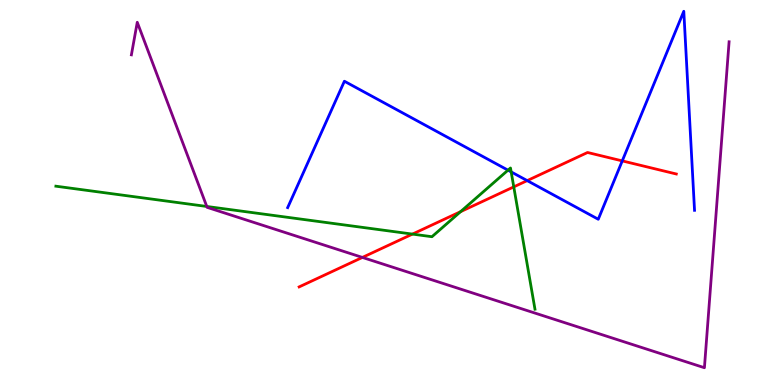[{'lines': ['blue', 'red'], 'intersections': [{'x': 6.8, 'y': 5.31}, {'x': 8.03, 'y': 5.82}]}, {'lines': ['green', 'red'], 'intersections': [{'x': 5.32, 'y': 3.92}, {'x': 5.94, 'y': 4.5}, {'x': 6.63, 'y': 5.15}]}, {'lines': ['purple', 'red'], 'intersections': [{'x': 4.68, 'y': 3.31}]}, {'lines': ['blue', 'green'], 'intersections': [{'x': 6.55, 'y': 5.58}, {'x': 6.6, 'y': 5.53}]}, {'lines': ['blue', 'purple'], 'intersections': []}, {'lines': ['green', 'purple'], 'intersections': [{'x': 2.67, 'y': 4.64}]}]